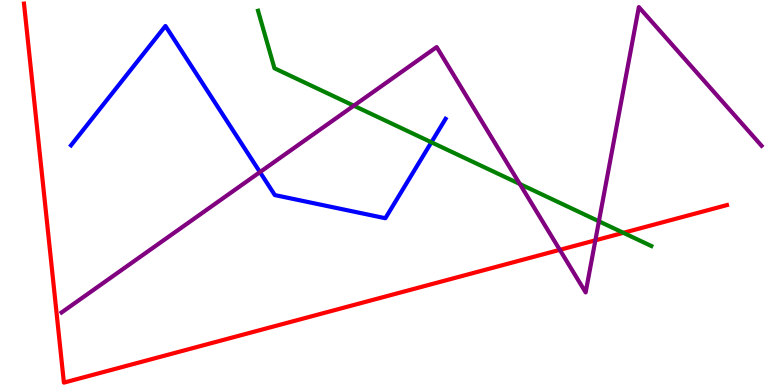[{'lines': ['blue', 'red'], 'intersections': []}, {'lines': ['green', 'red'], 'intersections': [{'x': 8.04, 'y': 3.95}]}, {'lines': ['purple', 'red'], 'intersections': [{'x': 7.22, 'y': 3.51}, {'x': 7.68, 'y': 3.76}]}, {'lines': ['blue', 'green'], 'intersections': [{'x': 5.57, 'y': 6.3}]}, {'lines': ['blue', 'purple'], 'intersections': [{'x': 3.35, 'y': 5.53}]}, {'lines': ['green', 'purple'], 'intersections': [{'x': 4.57, 'y': 7.25}, {'x': 6.71, 'y': 5.22}, {'x': 7.73, 'y': 4.25}]}]